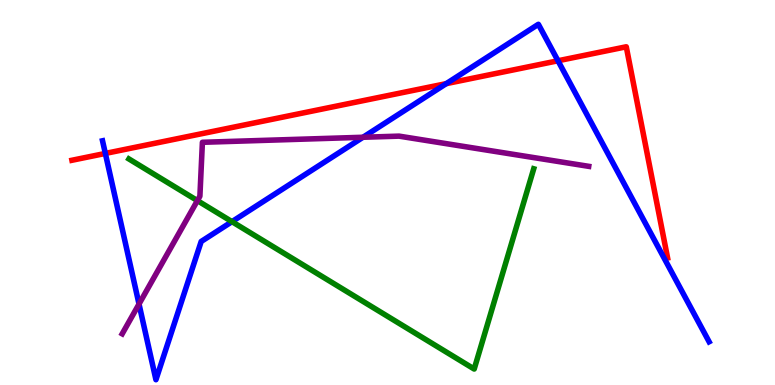[{'lines': ['blue', 'red'], 'intersections': [{'x': 1.36, 'y': 6.01}, {'x': 5.76, 'y': 7.83}, {'x': 7.2, 'y': 8.42}]}, {'lines': ['green', 'red'], 'intersections': []}, {'lines': ['purple', 'red'], 'intersections': []}, {'lines': ['blue', 'green'], 'intersections': [{'x': 2.99, 'y': 4.24}]}, {'lines': ['blue', 'purple'], 'intersections': [{'x': 1.79, 'y': 2.1}, {'x': 4.68, 'y': 6.43}]}, {'lines': ['green', 'purple'], 'intersections': [{'x': 2.55, 'y': 4.79}]}]